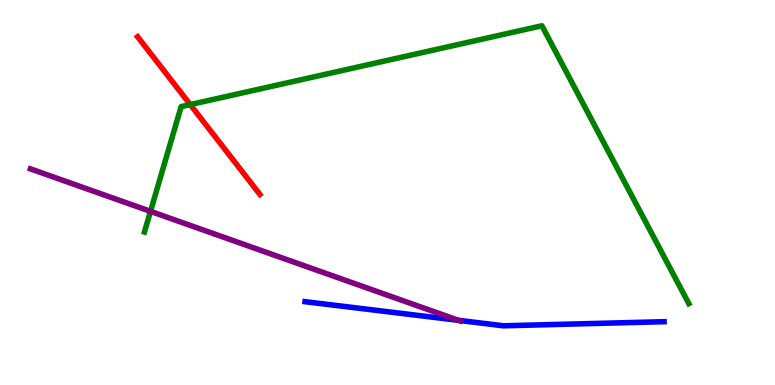[{'lines': ['blue', 'red'], 'intersections': []}, {'lines': ['green', 'red'], 'intersections': [{'x': 2.45, 'y': 7.28}]}, {'lines': ['purple', 'red'], 'intersections': []}, {'lines': ['blue', 'green'], 'intersections': []}, {'lines': ['blue', 'purple'], 'intersections': [{'x': 5.92, 'y': 1.68}]}, {'lines': ['green', 'purple'], 'intersections': [{'x': 1.94, 'y': 4.51}]}]